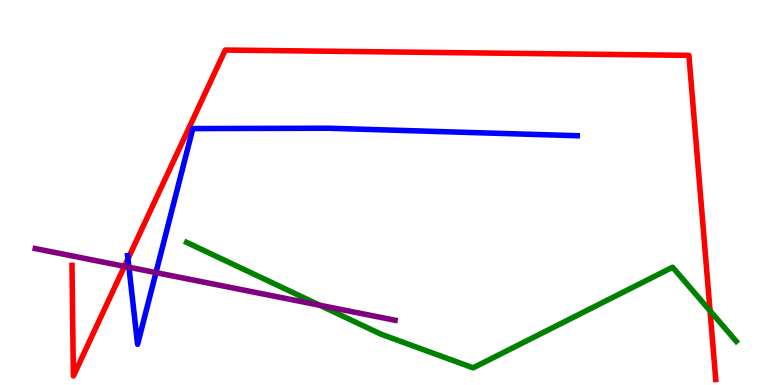[{'lines': ['blue', 'red'], 'intersections': [{'x': 1.65, 'y': 3.28}]}, {'lines': ['green', 'red'], 'intersections': [{'x': 9.16, 'y': 1.93}]}, {'lines': ['purple', 'red'], 'intersections': [{'x': 1.61, 'y': 3.08}]}, {'lines': ['blue', 'green'], 'intersections': []}, {'lines': ['blue', 'purple'], 'intersections': [{'x': 1.66, 'y': 3.06}, {'x': 2.01, 'y': 2.92}]}, {'lines': ['green', 'purple'], 'intersections': [{'x': 4.13, 'y': 2.07}]}]